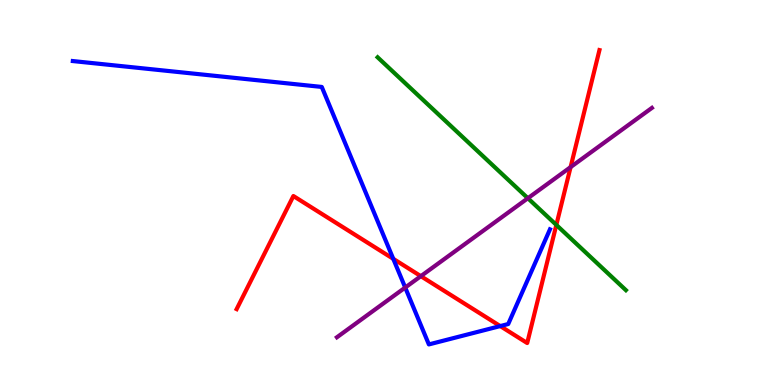[{'lines': ['blue', 'red'], 'intersections': [{'x': 5.07, 'y': 3.28}, {'x': 6.45, 'y': 1.53}]}, {'lines': ['green', 'red'], 'intersections': [{'x': 7.18, 'y': 4.16}]}, {'lines': ['purple', 'red'], 'intersections': [{'x': 5.43, 'y': 2.83}, {'x': 7.36, 'y': 5.66}]}, {'lines': ['blue', 'green'], 'intersections': []}, {'lines': ['blue', 'purple'], 'intersections': [{'x': 5.23, 'y': 2.53}]}, {'lines': ['green', 'purple'], 'intersections': [{'x': 6.81, 'y': 4.85}]}]